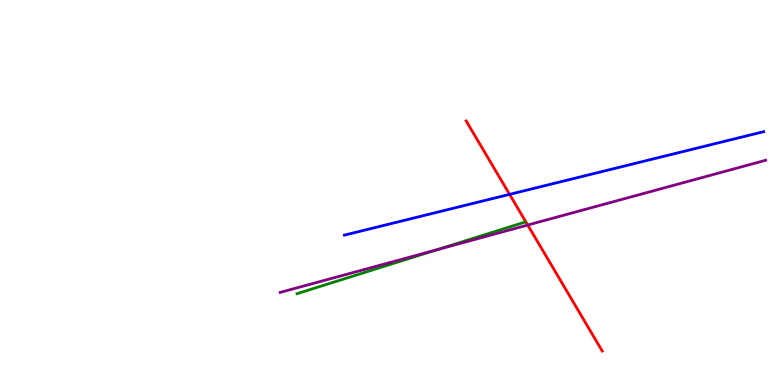[{'lines': ['blue', 'red'], 'intersections': [{'x': 6.58, 'y': 4.95}]}, {'lines': ['green', 'red'], 'intersections': []}, {'lines': ['purple', 'red'], 'intersections': [{'x': 6.81, 'y': 4.15}]}, {'lines': ['blue', 'green'], 'intersections': []}, {'lines': ['blue', 'purple'], 'intersections': []}, {'lines': ['green', 'purple'], 'intersections': [{'x': 5.64, 'y': 3.51}]}]